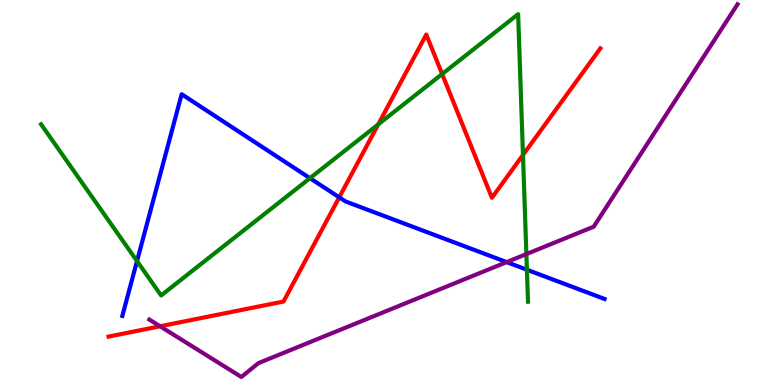[{'lines': ['blue', 'red'], 'intersections': [{'x': 4.38, 'y': 4.87}]}, {'lines': ['green', 'red'], 'intersections': [{'x': 4.88, 'y': 6.77}, {'x': 5.71, 'y': 8.08}, {'x': 6.75, 'y': 5.97}]}, {'lines': ['purple', 'red'], 'intersections': [{'x': 2.07, 'y': 1.53}]}, {'lines': ['blue', 'green'], 'intersections': [{'x': 1.77, 'y': 3.22}, {'x': 4.0, 'y': 5.37}, {'x': 6.8, 'y': 2.99}]}, {'lines': ['blue', 'purple'], 'intersections': [{'x': 6.54, 'y': 3.19}]}, {'lines': ['green', 'purple'], 'intersections': [{'x': 6.79, 'y': 3.4}]}]